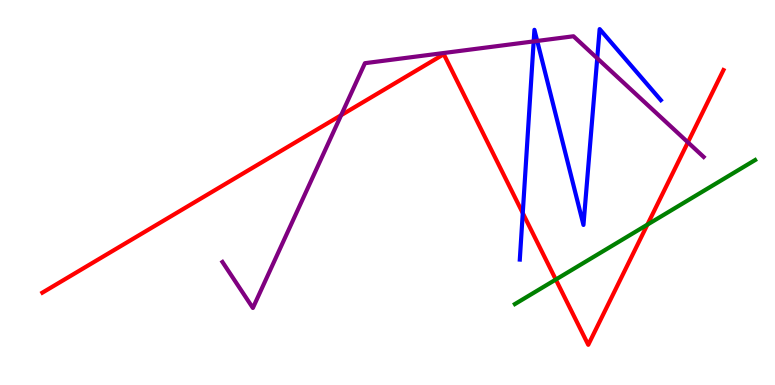[{'lines': ['blue', 'red'], 'intersections': [{'x': 6.75, 'y': 4.47}]}, {'lines': ['green', 'red'], 'intersections': [{'x': 7.17, 'y': 2.74}, {'x': 8.35, 'y': 4.17}]}, {'lines': ['purple', 'red'], 'intersections': [{'x': 4.4, 'y': 7.01}, {'x': 8.88, 'y': 6.3}]}, {'lines': ['blue', 'green'], 'intersections': []}, {'lines': ['blue', 'purple'], 'intersections': [{'x': 6.89, 'y': 8.92}, {'x': 6.93, 'y': 8.94}, {'x': 7.71, 'y': 8.49}]}, {'lines': ['green', 'purple'], 'intersections': []}]